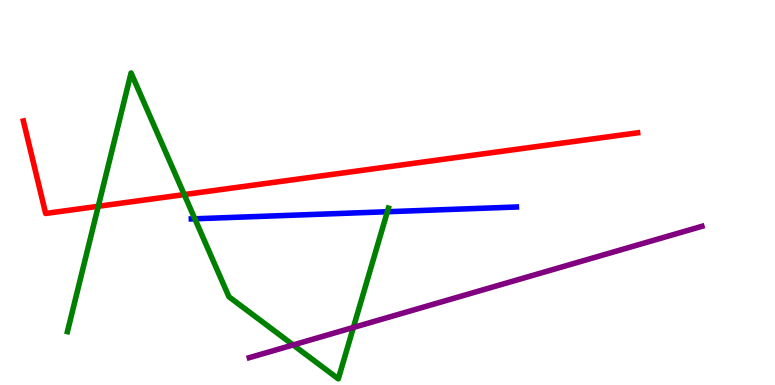[{'lines': ['blue', 'red'], 'intersections': []}, {'lines': ['green', 'red'], 'intersections': [{'x': 1.27, 'y': 4.64}, {'x': 2.38, 'y': 4.95}]}, {'lines': ['purple', 'red'], 'intersections': []}, {'lines': ['blue', 'green'], 'intersections': [{'x': 2.51, 'y': 4.32}, {'x': 5.0, 'y': 4.5}]}, {'lines': ['blue', 'purple'], 'intersections': []}, {'lines': ['green', 'purple'], 'intersections': [{'x': 3.78, 'y': 1.04}, {'x': 4.56, 'y': 1.49}]}]